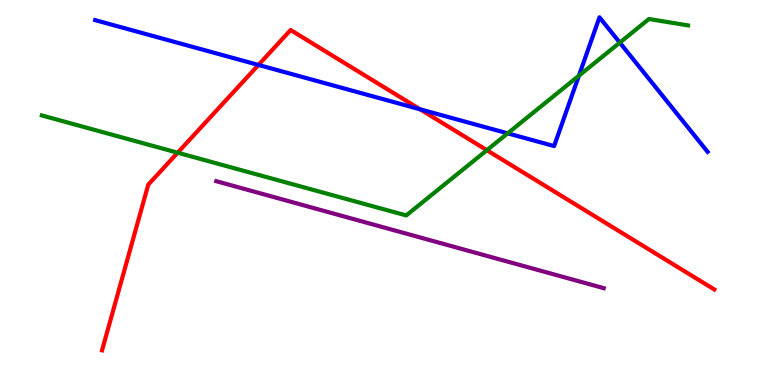[{'lines': ['blue', 'red'], 'intersections': [{'x': 3.33, 'y': 8.31}, {'x': 5.42, 'y': 7.16}]}, {'lines': ['green', 'red'], 'intersections': [{'x': 2.29, 'y': 6.03}, {'x': 6.28, 'y': 6.1}]}, {'lines': ['purple', 'red'], 'intersections': []}, {'lines': ['blue', 'green'], 'intersections': [{'x': 6.55, 'y': 6.54}, {'x': 7.47, 'y': 8.03}, {'x': 8.0, 'y': 8.89}]}, {'lines': ['blue', 'purple'], 'intersections': []}, {'lines': ['green', 'purple'], 'intersections': []}]